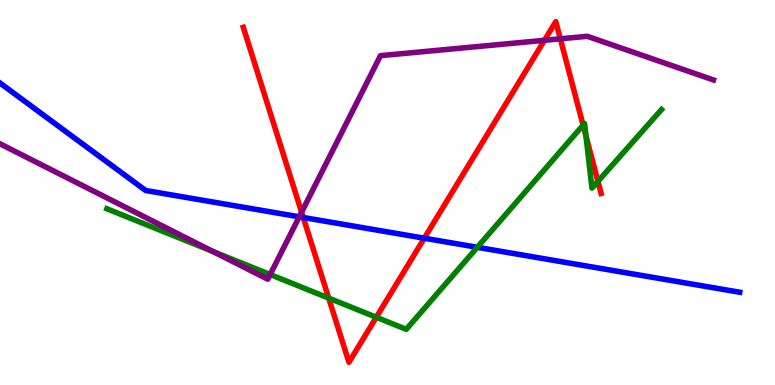[{'lines': ['blue', 'red'], 'intersections': [{'x': 3.91, 'y': 4.35}, {'x': 5.47, 'y': 3.81}]}, {'lines': ['green', 'red'], 'intersections': [{'x': 4.24, 'y': 2.26}, {'x': 4.86, 'y': 1.76}, {'x': 7.52, 'y': 6.75}, {'x': 7.56, 'y': 6.47}, {'x': 7.72, 'y': 5.29}]}, {'lines': ['purple', 'red'], 'intersections': [{'x': 3.89, 'y': 4.49}, {'x': 7.02, 'y': 8.95}, {'x': 7.23, 'y': 8.99}]}, {'lines': ['blue', 'green'], 'intersections': [{'x': 6.16, 'y': 3.58}]}, {'lines': ['blue', 'purple'], 'intersections': [{'x': 3.86, 'y': 4.37}]}, {'lines': ['green', 'purple'], 'intersections': [{'x': 2.75, 'y': 3.47}, {'x': 3.49, 'y': 2.87}]}]